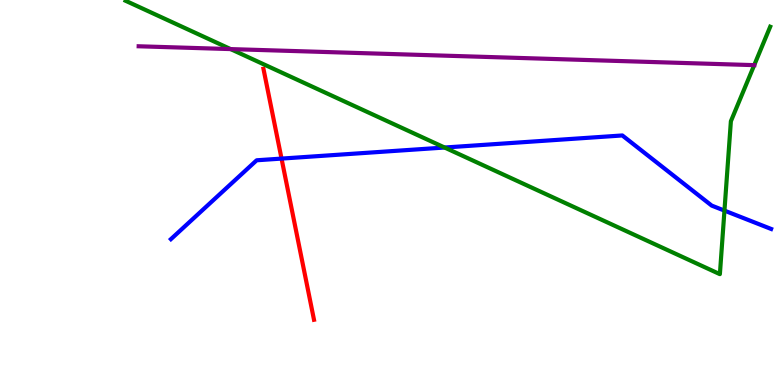[{'lines': ['blue', 'red'], 'intersections': [{'x': 3.63, 'y': 5.88}]}, {'lines': ['green', 'red'], 'intersections': []}, {'lines': ['purple', 'red'], 'intersections': []}, {'lines': ['blue', 'green'], 'intersections': [{'x': 5.74, 'y': 6.17}, {'x': 9.35, 'y': 4.53}]}, {'lines': ['blue', 'purple'], 'intersections': []}, {'lines': ['green', 'purple'], 'intersections': [{'x': 2.98, 'y': 8.72}, {'x': 9.73, 'y': 8.31}]}]